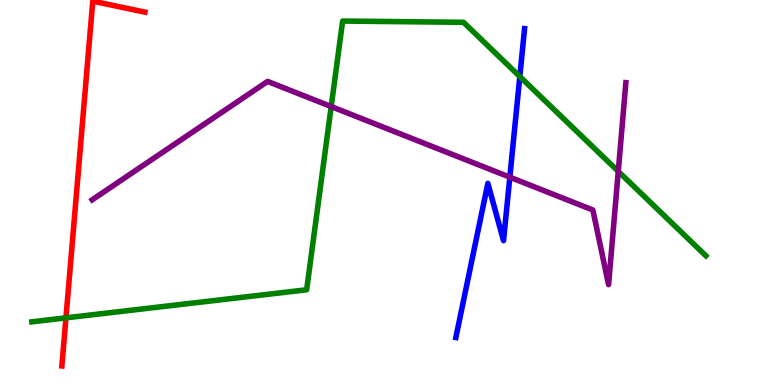[{'lines': ['blue', 'red'], 'intersections': []}, {'lines': ['green', 'red'], 'intersections': [{'x': 0.851, 'y': 1.74}]}, {'lines': ['purple', 'red'], 'intersections': []}, {'lines': ['blue', 'green'], 'intersections': [{'x': 6.71, 'y': 8.01}]}, {'lines': ['blue', 'purple'], 'intersections': [{'x': 6.58, 'y': 5.4}]}, {'lines': ['green', 'purple'], 'intersections': [{'x': 4.27, 'y': 7.23}, {'x': 7.98, 'y': 5.55}]}]